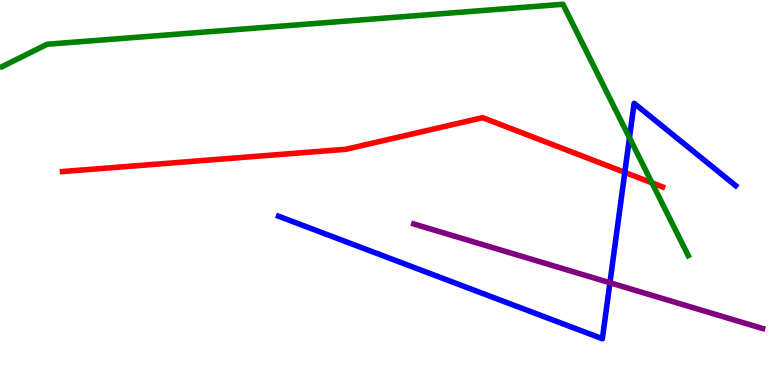[{'lines': ['blue', 'red'], 'intersections': [{'x': 8.06, 'y': 5.52}]}, {'lines': ['green', 'red'], 'intersections': [{'x': 8.41, 'y': 5.25}]}, {'lines': ['purple', 'red'], 'intersections': []}, {'lines': ['blue', 'green'], 'intersections': [{'x': 8.12, 'y': 6.42}]}, {'lines': ['blue', 'purple'], 'intersections': [{'x': 7.87, 'y': 2.66}]}, {'lines': ['green', 'purple'], 'intersections': []}]